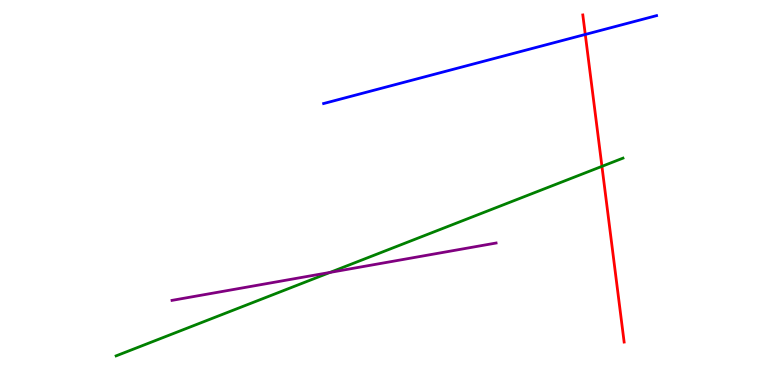[{'lines': ['blue', 'red'], 'intersections': [{'x': 7.55, 'y': 9.11}]}, {'lines': ['green', 'red'], 'intersections': [{'x': 7.77, 'y': 5.68}]}, {'lines': ['purple', 'red'], 'intersections': []}, {'lines': ['blue', 'green'], 'intersections': []}, {'lines': ['blue', 'purple'], 'intersections': []}, {'lines': ['green', 'purple'], 'intersections': [{'x': 4.26, 'y': 2.92}]}]